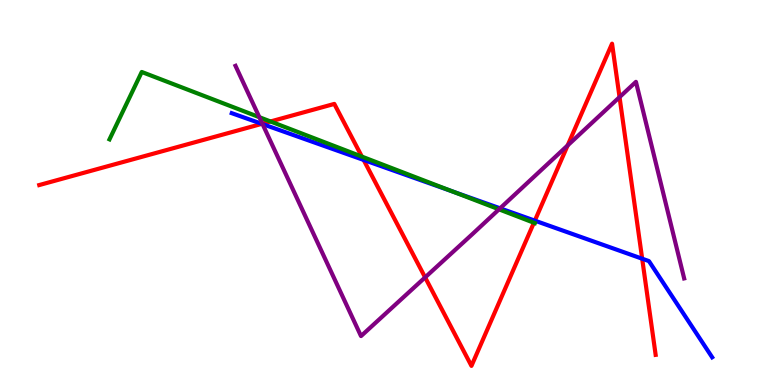[{'lines': ['blue', 'red'], 'intersections': [{'x': 3.38, 'y': 6.78}, {'x': 4.69, 'y': 5.85}, {'x': 6.9, 'y': 4.27}, {'x': 8.29, 'y': 3.28}]}, {'lines': ['green', 'red'], 'intersections': [{'x': 3.49, 'y': 6.84}, {'x': 4.67, 'y': 5.93}, {'x': 6.89, 'y': 4.21}]}, {'lines': ['purple', 'red'], 'intersections': [{'x': 3.39, 'y': 6.79}, {'x': 5.49, 'y': 2.8}, {'x': 7.32, 'y': 6.22}, {'x': 7.99, 'y': 7.48}]}, {'lines': ['blue', 'green'], 'intersections': [{'x': 5.84, 'y': 5.03}]}, {'lines': ['blue', 'purple'], 'intersections': [{'x': 3.39, 'y': 6.78}, {'x': 6.45, 'y': 4.59}]}, {'lines': ['green', 'purple'], 'intersections': [{'x': 3.35, 'y': 6.96}, {'x': 6.44, 'y': 4.56}]}]